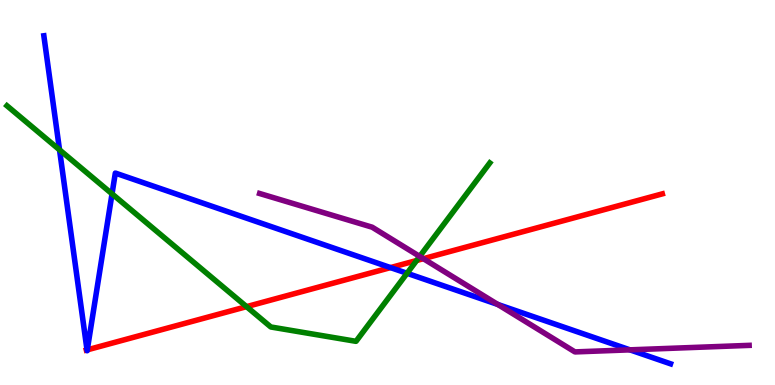[{'lines': ['blue', 'red'], 'intersections': [{'x': 1.12, 'y': 0.911}, {'x': 1.13, 'y': 0.913}, {'x': 5.04, 'y': 3.05}]}, {'lines': ['green', 'red'], 'intersections': [{'x': 3.18, 'y': 2.04}, {'x': 5.38, 'y': 3.23}]}, {'lines': ['purple', 'red'], 'intersections': [{'x': 5.46, 'y': 3.28}]}, {'lines': ['blue', 'green'], 'intersections': [{'x': 0.768, 'y': 6.11}, {'x': 1.45, 'y': 4.96}, {'x': 5.25, 'y': 2.9}]}, {'lines': ['blue', 'purple'], 'intersections': [{'x': 6.42, 'y': 2.09}, {'x': 8.13, 'y': 0.913}]}, {'lines': ['green', 'purple'], 'intersections': [{'x': 5.42, 'y': 3.34}]}]